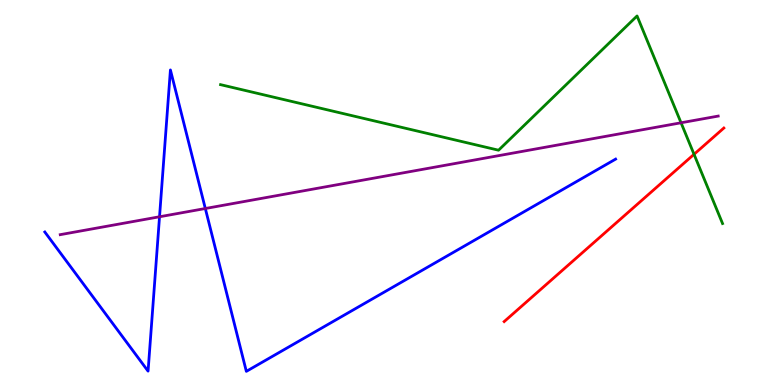[{'lines': ['blue', 'red'], 'intersections': []}, {'lines': ['green', 'red'], 'intersections': [{'x': 8.96, 'y': 5.99}]}, {'lines': ['purple', 'red'], 'intersections': []}, {'lines': ['blue', 'green'], 'intersections': []}, {'lines': ['blue', 'purple'], 'intersections': [{'x': 2.06, 'y': 4.37}, {'x': 2.65, 'y': 4.58}]}, {'lines': ['green', 'purple'], 'intersections': [{'x': 8.79, 'y': 6.81}]}]